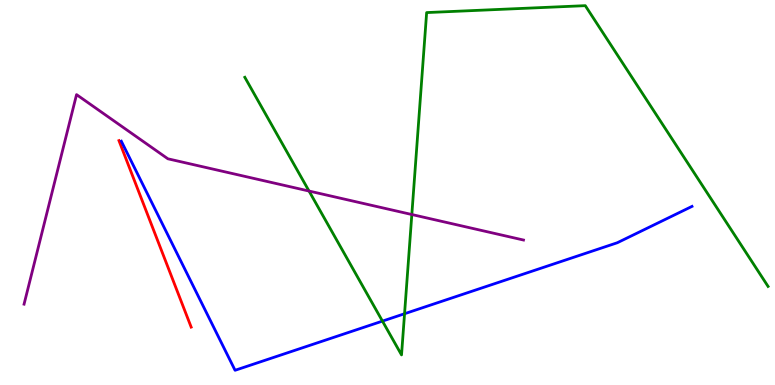[{'lines': ['blue', 'red'], 'intersections': []}, {'lines': ['green', 'red'], 'intersections': []}, {'lines': ['purple', 'red'], 'intersections': []}, {'lines': ['blue', 'green'], 'intersections': [{'x': 4.93, 'y': 1.66}, {'x': 5.22, 'y': 1.85}]}, {'lines': ['blue', 'purple'], 'intersections': []}, {'lines': ['green', 'purple'], 'intersections': [{'x': 3.99, 'y': 5.04}, {'x': 5.31, 'y': 4.43}]}]